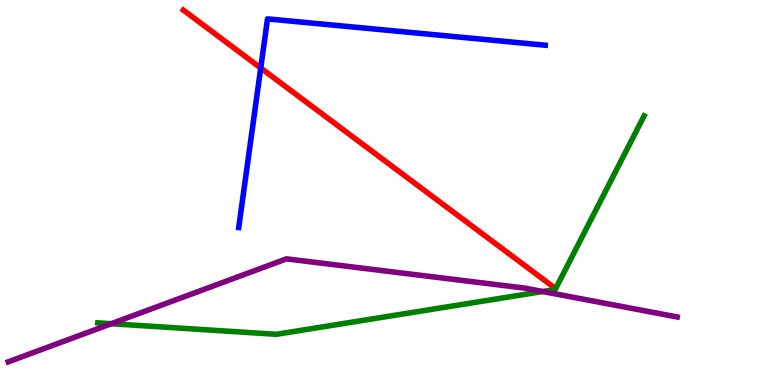[{'lines': ['blue', 'red'], 'intersections': [{'x': 3.36, 'y': 8.23}]}, {'lines': ['green', 'red'], 'intersections': []}, {'lines': ['purple', 'red'], 'intersections': []}, {'lines': ['blue', 'green'], 'intersections': []}, {'lines': ['blue', 'purple'], 'intersections': []}, {'lines': ['green', 'purple'], 'intersections': [{'x': 1.44, 'y': 1.59}, {'x': 7.0, 'y': 2.43}]}]